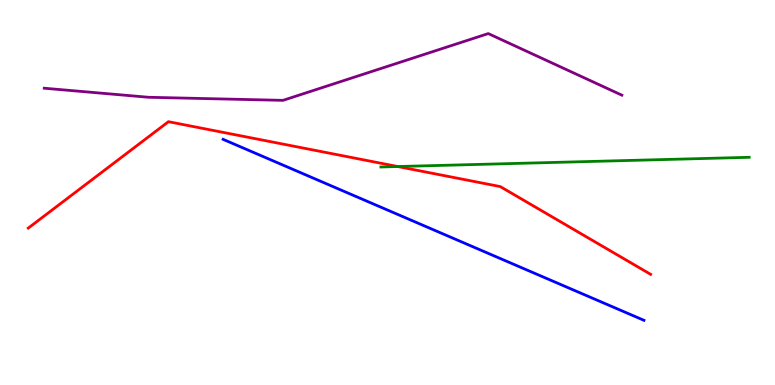[{'lines': ['blue', 'red'], 'intersections': []}, {'lines': ['green', 'red'], 'intersections': [{'x': 5.13, 'y': 5.67}]}, {'lines': ['purple', 'red'], 'intersections': []}, {'lines': ['blue', 'green'], 'intersections': []}, {'lines': ['blue', 'purple'], 'intersections': []}, {'lines': ['green', 'purple'], 'intersections': []}]